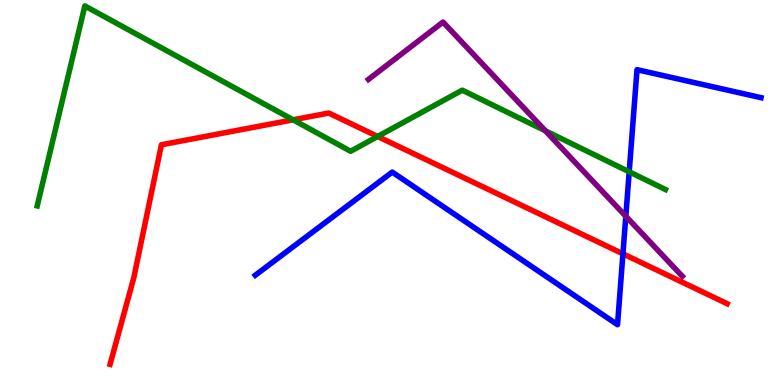[{'lines': ['blue', 'red'], 'intersections': [{'x': 8.04, 'y': 3.41}]}, {'lines': ['green', 'red'], 'intersections': [{'x': 3.78, 'y': 6.89}, {'x': 4.87, 'y': 6.46}]}, {'lines': ['purple', 'red'], 'intersections': []}, {'lines': ['blue', 'green'], 'intersections': [{'x': 8.12, 'y': 5.54}]}, {'lines': ['blue', 'purple'], 'intersections': [{'x': 8.07, 'y': 4.38}]}, {'lines': ['green', 'purple'], 'intersections': [{'x': 7.04, 'y': 6.6}]}]